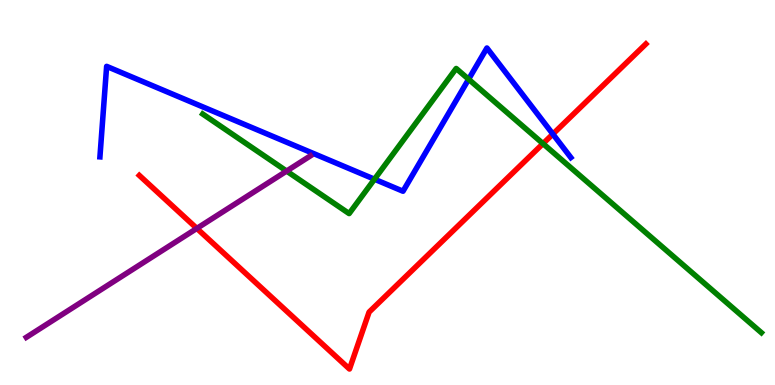[{'lines': ['blue', 'red'], 'intersections': [{'x': 7.13, 'y': 6.52}]}, {'lines': ['green', 'red'], 'intersections': [{'x': 7.01, 'y': 6.27}]}, {'lines': ['purple', 'red'], 'intersections': [{'x': 2.54, 'y': 4.07}]}, {'lines': ['blue', 'green'], 'intersections': [{'x': 4.83, 'y': 5.35}, {'x': 6.05, 'y': 7.94}]}, {'lines': ['blue', 'purple'], 'intersections': []}, {'lines': ['green', 'purple'], 'intersections': [{'x': 3.7, 'y': 5.56}]}]